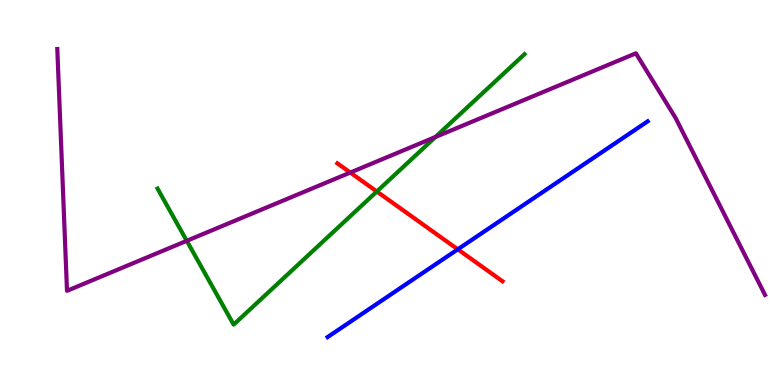[{'lines': ['blue', 'red'], 'intersections': [{'x': 5.91, 'y': 3.52}]}, {'lines': ['green', 'red'], 'intersections': [{'x': 4.86, 'y': 5.03}]}, {'lines': ['purple', 'red'], 'intersections': [{'x': 4.52, 'y': 5.52}]}, {'lines': ['blue', 'green'], 'intersections': []}, {'lines': ['blue', 'purple'], 'intersections': []}, {'lines': ['green', 'purple'], 'intersections': [{'x': 2.41, 'y': 3.75}, {'x': 5.62, 'y': 6.44}]}]